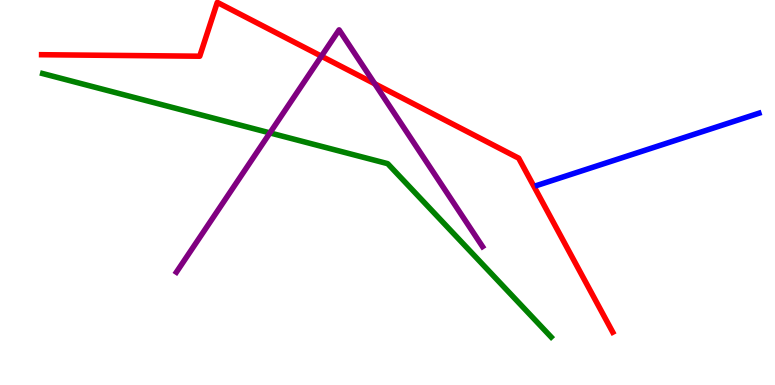[{'lines': ['blue', 'red'], 'intersections': []}, {'lines': ['green', 'red'], 'intersections': []}, {'lines': ['purple', 'red'], 'intersections': [{'x': 4.15, 'y': 8.54}, {'x': 4.84, 'y': 7.82}]}, {'lines': ['blue', 'green'], 'intersections': []}, {'lines': ['blue', 'purple'], 'intersections': []}, {'lines': ['green', 'purple'], 'intersections': [{'x': 3.48, 'y': 6.55}]}]